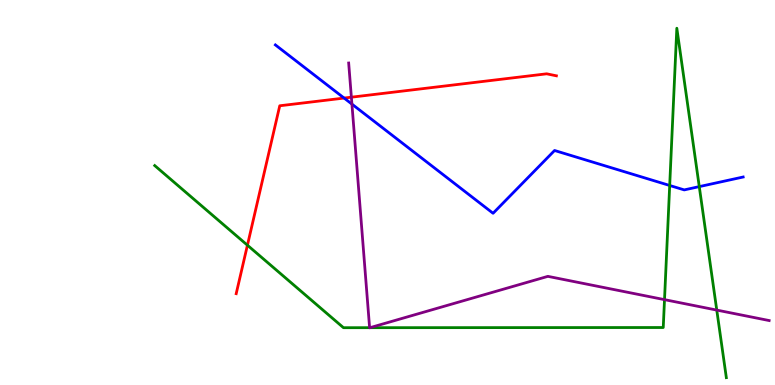[{'lines': ['blue', 'red'], 'intersections': [{'x': 4.44, 'y': 7.45}]}, {'lines': ['green', 'red'], 'intersections': [{'x': 3.19, 'y': 3.63}]}, {'lines': ['purple', 'red'], 'intersections': [{'x': 4.53, 'y': 7.48}]}, {'lines': ['blue', 'green'], 'intersections': [{'x': 8.64, 'y': 5.18}, {'x': 9.02, 'y': 5.15}]}, {'lines': ['blue', 'purple'], 'intersections': [{'x': 4.54, 'y': 7.3}]}, {'lines': ['green', 'purple'], 'intersections': [{'x': 4.77, 'y': 1.49}, {'x': 4.77, 'y': 1.49}, {'x': 8.57, 'y': 2.22}, {'x': 9.25, 'y': 1.95}]}]